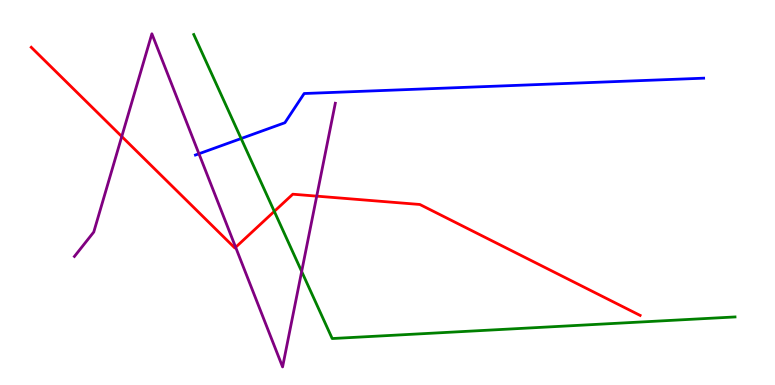[{'lines': ['blue', 'red'], 'intersections': []}, {'lines': ['green', 'red'], 'intersections': [{'x': 3.54, 'y': 4.51}]}, {'lines': ['purple', 'red'], 'intersections': [{'x': 1.57, 'y': 6.45}, {'x': 3.04, 'y': 3.58}, {'x': 4.09, 'y': 4.91}]}, {'lines': ['blue', 'green'], 'intersections': [{'x': 3.11, 'y': 6.4}]}, {'lines': ['blue', 'purple'], 'intersections': [{'x': 2.57, 'y': 6.01}]}, {'lines': ['green', 'purple'], 'intersections': [{'x': 3.89, 'y': 2.95}]}]